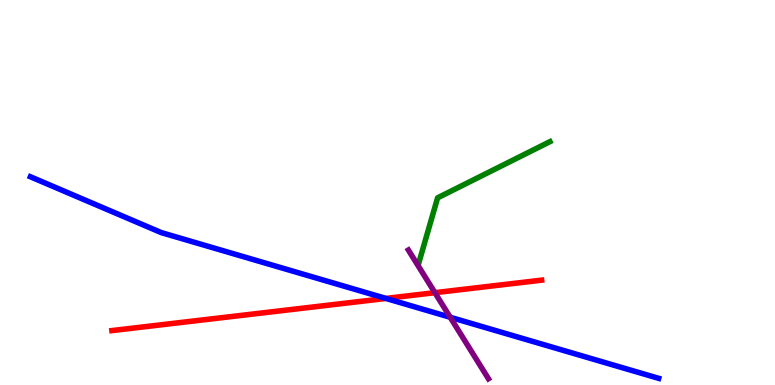[{'lines': ['blue', 'red'], 'intersections': [{'x': 4.98, 'y': 2.25}]}, {'lines': ['green', 'red'], 'intersections': []}, {'lines': ['purple', 'red'], 'intersections': [{'x': 5.61, 'y': 2.4}]}, {'lines': ['blue', 'green'], 'intersections': []}, {'lines': ['blue', 'purple'], 'intersections': [{'x': 5.81, 'y': 1.76}]}, {'lines': ['green', 'purple'], 'intersections': []}]